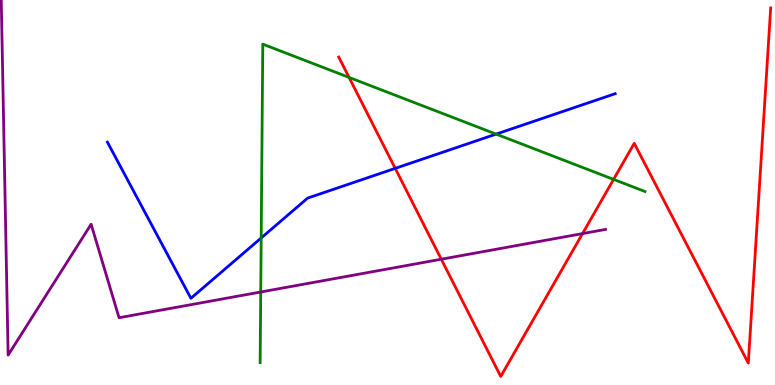[{'lines': ['blue', 'red'], 'intersections': [{'x': 5.1, 'y': 5.63}]}, {'lines': ['green', 'red'], 'intersections': [{'x': 4.5, 'y': 7.99}, {'x': 7.92, 'y': 5.34}]}, {'lines': ['purple', 'red'], 'intersections': [{'x': 5.69, 'y': 3.27}, {'x': 7.52, 'y': 3.93}]}, {'lines': ['blue', 'green'], 'intersections': [{'x': 3.37, 'y': 3.82}, {'x': 6.4, 'y': 6.52}]}, {'lines': ['blue', 'purple'], 'intersections': []}, {'lines': ['green', 'purple'], 'intersections': [{'x': 3.36, 'y': 2.42}]}]